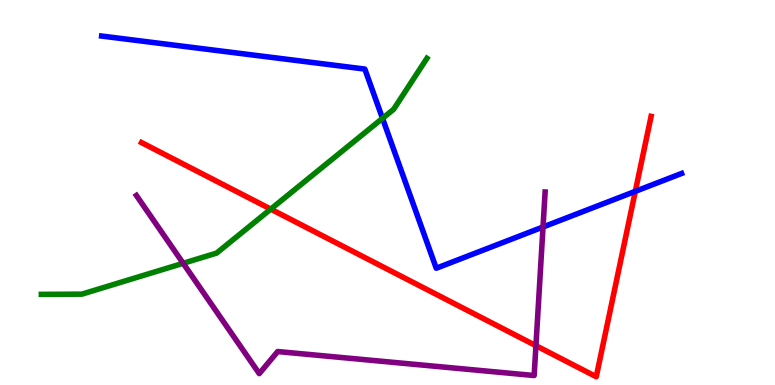[{'lines': ['blue', 'red'], 'intersections': [{'x': 8.2, 'y': 5.03}]}, {'lines': ['green', 'red'], 'intersections': [{'x': 3.49, 'y': 4.57}]}, {'lines': ['purple', 'red'], 'intersections': [{'x': 6.92, 'y': 1.02}]}, {'lines': ['blue', 'green'], 'intersections': [{'x': 4.94, 'y': 6.93}]}, {'lines': ['blue', 'purple'], 'intersections': [{'x': 7.01, 'y': 4.1}]}, {'lines': ['green', 'purple'], 'intersections': [{'x': 2.36, 'y': 3.16}]}]